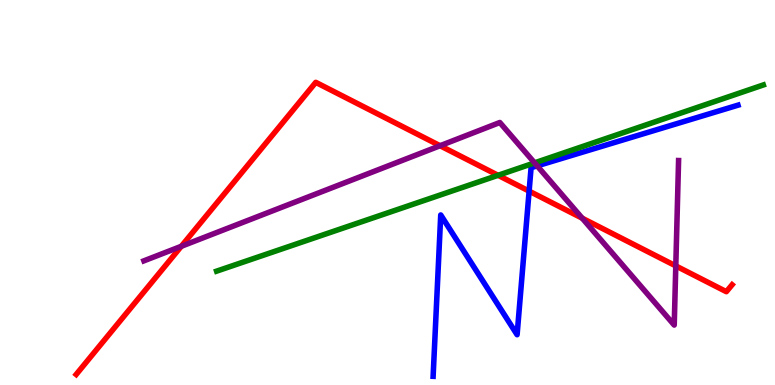[{'lines': ['blue', 'red'], 'intersections': [{'x': 6.83, 'y': 5.04}]}, {'lines': ['green', 'red'], 'intersections': [{'x': 6.43, 'y': 5.45}]}, {'lines': ['purple', 'red'], 'intersections': [{'x': 2.34, 'y': 3.6}, {'x': 5.68, 'y': 6.21}, {'x': 7.51, 'y': 4.33}, {'x': 8.72, 'y': 3.09}]}, {'lines': ['blue', 'green'], 'intersections': []}, {'lines': ['blue', 'purple'], 'intersections': [{'x': 6.93, 'y': 5.69}]}, {'lines': ['green', 'purple'], 'intersections': [{'x': 6.9, 'y': 5.77}]}]